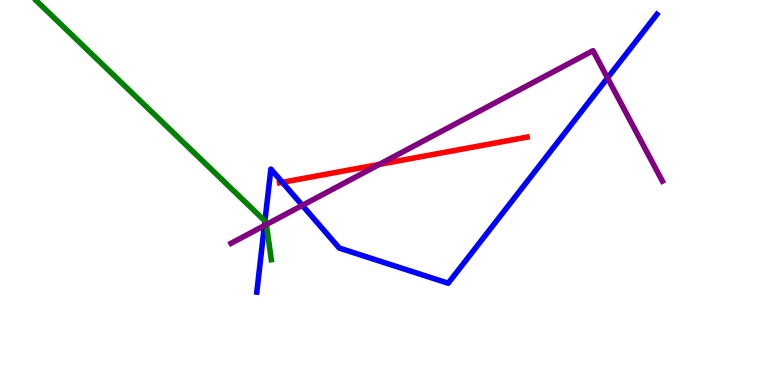[{'lines': ['blue', 'red'], 'intersections': [{'x': 3.64, 'y': 5.26}]}, {'lines': ['green', 'red'], 'intersections': []}, {'lines': ['purple', 'red'], 'intersections': [{'x': 4.89, 'y': 5.73}]}, {'lines': ['blue', 'green'], 'intersections': [{'x': 3.42, 'y': 4.26}]}, {'lines': ['blue', 'purple'], 'intersections': [{'x': 3.41, 'y': 4.14}, {'x': 3.9, 'y': 4.67}, {'x': 7.84, 'y': 7.98}]}, {'lines': ['green', 'purple'], 'intersections': [{'x': 3.44, 'y': 4.17}]}]